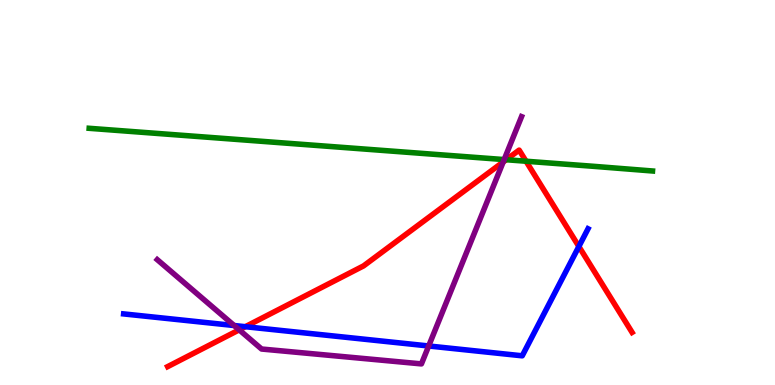[{'lines': ['blue', 'red'], 'intersections': [{'x': 3.17, 'y': 1.51}, {'x': 7.47, 'y': 3.6}]}, {'lines': ['green', 'red'], 'intersections': [{'x': 6.53, 'y': 5.85}, {'x': 6.79, 'y': 5.81}]}, {'lines': ['purple', 'red'], 'intersections': [{'x': 3.09, 'y': 1.43}, {'x': 6.49, 'y': 5.79}]}, {'lines': ['blue', 'green'], 'intersections': []}, {'lines': ['blue', 'purple'], 'intersections': [{'x': 3.02, 'y': 1.54}, {'x': 5.53, 'y': 1.01}]}, {'lines': ['green', 'purple'], 'intersections': [{'x': 6.51, 'y': 5.86}]}]